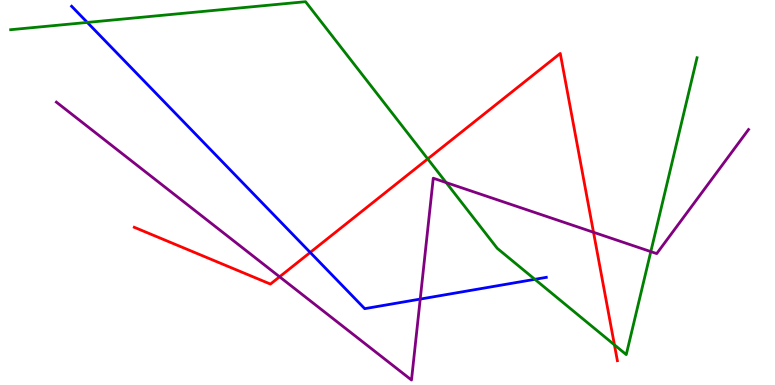[{'lines': ['blue', 'red'], 'intersections': [{'x': 4.0, 'y': 3.44}]}, {'lines': ['green', 'red'], 'intersections': [{'x': 5.52, 'y': 5.87}, {'x': 7.93, 'y': 1.04}]}, {'lines': ['purple', 'red'], 'intersections': [{'x': 3.61, 'y': 2.81}, {'x': 7.66, 'y': 3.97}]}, {'lines': ['blue', 'green'], 'intersections': [{'x': 1.13, 'y': 9.42}, {'x': 6.9, 'y': 2.74}]}, {'lines': ['blue', 'purple'], 'intersections': [{'x': 5.42, 'y': 2.23}]}, {'lines': ['green', 'purple'], 'intersections': [{'x': 5.76, 'y': 5.26}, {'x': 8.4, 'y': 3.46}]}]